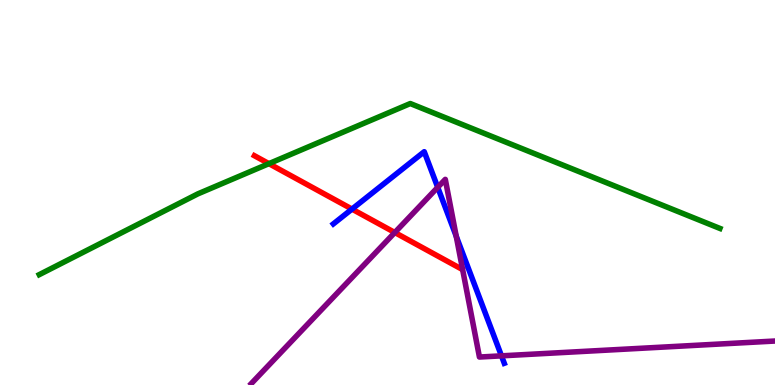[{'lines': ['blue', 'red'], 'intersections': [{'x': 4.54, 'y': 4.57}]}, {'lines': ['green', 'red'], 'intersections': [{'x': 3.47, 'y': 5.75}]}, {'lines': ['purple', 'red'], 'intersections': [{'x': 5.09, 'y': 3.96}]}, {'lines': ['blue', 'green'], 'intersections': []}, {'lines': ['blue', 'purple'], 'intersections': [{'x': 5.65, 'y': 5.13}, {'x': 5.89, 'y': 3.86}, {'x': 6.47, 'y': 0.757}]}, {'lines': ['green', 'purple'], 'intersections': []}]